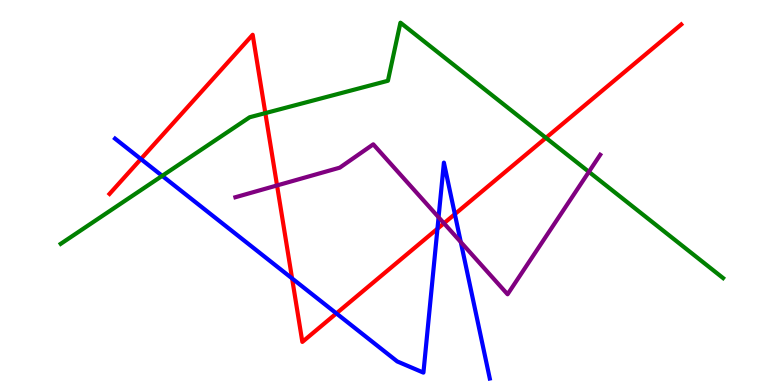[{'lines': ['blue', 'red'], 'intersections': [{'x': 1.82, 'y': 5.87}, {'x': 3.77, 'y': 2.77}, {'x': 4.34, 'y': 1.86}, {'x': 5.64, 'y': 4.06}, {'x': 5.87, 'y': 4.44}]}, {'lines': ['green', 'red'], 'intersections': [{'x': 3.42, 'y': 7.06}, {'x': 7.04, 'y': 6.42}]}, {'lines': ['purple', 'red'], 'intersections': [{'x': 3.57, 'y': 5.18}, {'x': 5.73, 'y': 4.2}]}, {'lines': ['blue', 'green'], 'intersections': [{'x': 2.09, 'y': 5.43}]}, {'lines': ['blue', 'purple'], 'intersections': [{'x': 5.66, 'y': 4.36}, {'x': 5.95, 'y': 3.71}]}, {'lines': ['green', 'purple'], 'intersections': [{'x': 7.6, 'y': 5.54}]}]